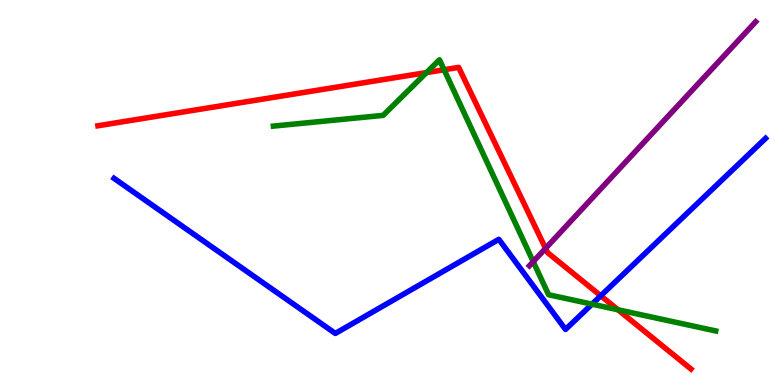[{'lines': ['blue', 'red'], 'intersections': [{'x': 7.75, 'y': 2.32}]}, {'lines': ['green', 'red'], 'intersections': [{'x': 5.5, 'y': 8.11}, {'x': 5.73, 'y': 8.19}, {'x': 7.97, 'y': 1.95}]}, {'lines': ['purple', 'red'], 'intersections': [{'x': 7.04, 'y': 3.55}]}, {'lines': ['blue', 'green'], 'intersections': [{'x': 7.64, 'y': 2.1}]}, {'lines': ['blue', 'purple'], 'intersections': []}, {'lines': ['green', 'purple'], 'intersections': [{'x': 6.88, 'y': 3.2}]}]